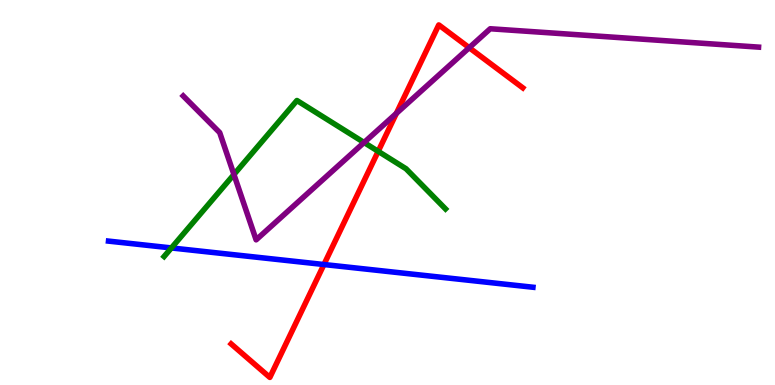[{'lines': ['blue', 'red'], 'intersections': [{'x': 4.18, 'y': 3.13}]}, {'lines': ['green', 'red'], 'intersections': [{'x': 4.88, 'y': 6.07}]}, {'lines': ['purple', 'red'], 'intersections': [{'x': 5.11, 'y': 7.05}, {'x': 6.05, 'y': 8.76}]}, {'lines': ['blue', 'green'], 'intersections': [{'x': 2.21, 'y': 3.56}]}, {'lines': ['blue', 'purple'], 'intersections': []}, {'lines': ['green', 'purple'], 'intersections': [{'x': 3.02, 'y': 5.47}, {'x': 4.7, 'y': 6.3}]}]